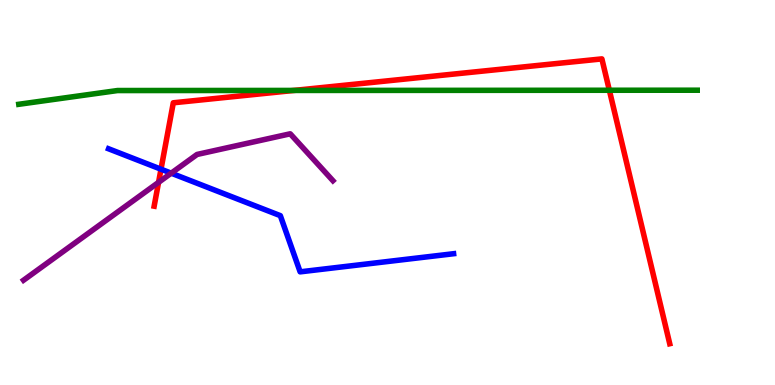[{'lines': ['blue', 'red'], 'intersections': [{'x': 2.08, 'y': 5.61}]}, {'lines': ['green', 'red'], 'intersections': [{'x': 3.79, 'y': 7.65}, {'x': 7.86, 'y': 7.66}]}, {'lines': ['purple', 'red'], 'intersections': [{'x': 2.05, 'y': 5.26}]}, {'lines': ['blue', 'green'], 'intersections': []}, {'lines': ['blue', 'purple'], 'intersections': [{'x': 2.21, 'y': 5.5}]}, {'lines': ['green', 'purple'], 'intersections': []}]